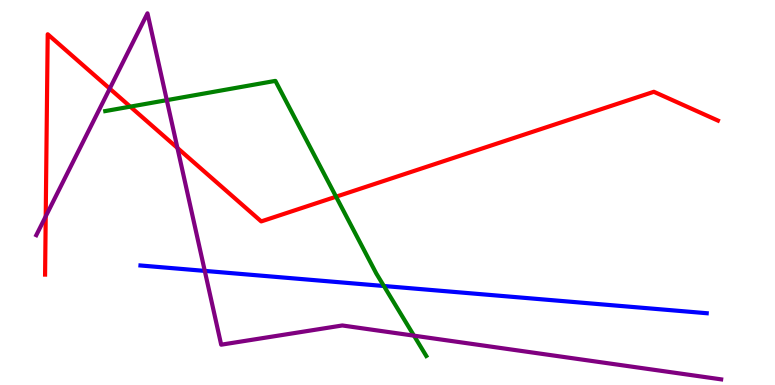[{'lines': ['blue', 'red'], 'intersections': []}, {'lines': ['green', 'red'], 'intersections': [{'x': 1.68, 'y': 7.23}, {'x': 4.34, 'y': 4.89}]}, {'lines': ['purple', 'red'], 'intersections': [{'x': 0.59, 'y': 4.38}, {'x': 1.42, 'y': 7.7}, {'x': 2.29, 'y': 6.16}]}, {'lines': ['blue', 'green'], 'intersections': [{'x': 4.95, 'y': 2.57}]}, {'lines': ['blue', 'purple'], 'intersections': [{'x': 2.64, 'y': 2.96}]}, {'lines': ['green', 'purple'], 'intersections': [{'x': 2.15, 'y': 7.4}, {'x': 5.34, 'y': 1.28}]}]